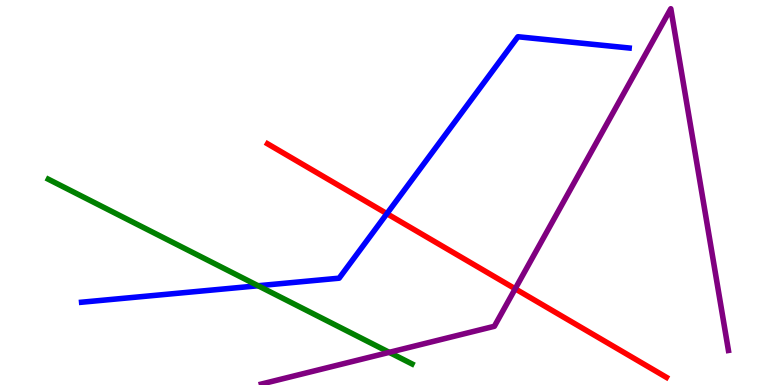[{'lines': ['blue', 'red'], 'intersections': [{'x': 4.99, 'y': 4.45}]}, {'lines': ['green', 'red'], 'intersections': []}, {'lines': ['purple', 'red'], 'intersections': [{'x': 6.65, 'y': 2.5}]}, {'lines': ['blue', 'green'], 'intersections': [{'x': 3.33, 'y': 2.58}]}, {'lines': ['blue', 'purple'], 'intersections': []}, {'lines': ['green', 'purple'], 'intersections': [{'x': 5.02, 'y': 0.848}]}]